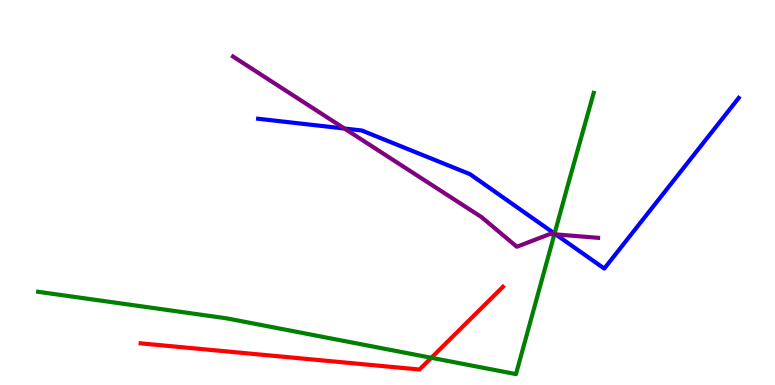[{'lines': ['blue', 'red'], 'intersections': []}, {'lines': ['green', 'red'], 'intersections': [{'x': 5.57, 'y': 0.707}]}, {'lines': ['purple', 'red'], 'intersections': []}, {'lines': ['blue', 'green'], 'intersections': [{'x': 7.16, 'y': 3.93}]}, {'lines': ['blue', 'purple'], 'intersections': [{'x': 4.44, 'y': 6.66}, {'x': 7.17, 'y': 3.91}]}, {'lines': ['green', 'purple'], 'intersections': [{'x': 7.15, 'y': 3.91}]}]